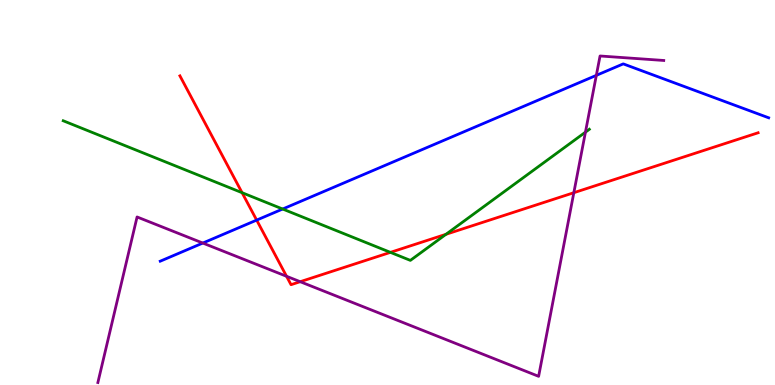[{'lines': ['blue', 'red'], 'intersections': [{'x': 3.31, 'y': 4.28}]}, {'lines': ['green', 'red'], 'intersections': [{'x': 3.12, 'y': 4.99}, {'x': 5.04, 'y': 3.45}, {'x': 5.75, 'y': 3.91}]}, {'lines': ['purple', 'red'], 'intersections': [{'x': 3.7, 'y': 2.82}, {'x': 3.87, 'y': 2.68}, {'x': 7.4, 'y': 4.99}]}, {'lines': ['blue', 'green'], 'intersections': [{'x': 3.65, 'y': 4.57}]}, {'lines': ['blue', 'purple'], 'intersections': [{'x': 2.62, 'y': 3.69}, {'x': 7.69, 'y': 8.04}]}, {'lines': ['green', 'purple'], 'intersections': [{'x': 7.55, 'y': 6.57}]}]